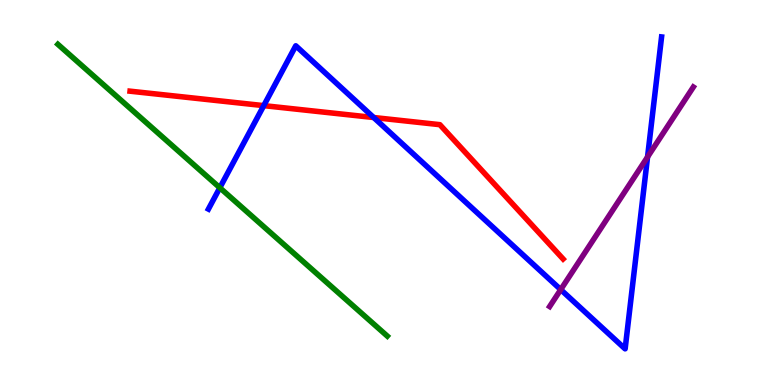[{'lines': ['blue', 'red'], 'intersections': [{'x': 3.4, 'y': 7.26}, {'x': 4.82, 'y': 6.95}]}, {'lines': ['green', 'red'], 'intersections': []}, {'lines': ['purple', 'red'], 'intersections': []}, {'lines': ['blue', 'green'], 'intersections': [{'x': 2.84, 'y': 5.12}]}, {'lines': ['blue', 'purple'], 'intersections': [{'x': 7.24, 'y': 2.48}, {'x': 8.36, 'y': 5.92}]}, {'lines': ['green', 'purple'], 'intersections': []}]